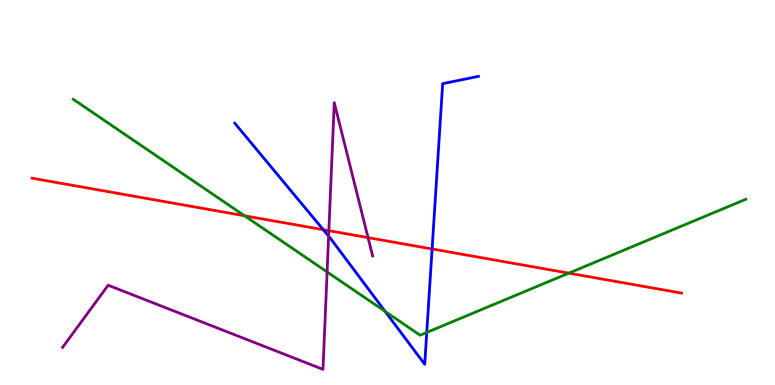[{'lines': ['blue', 'red'], 'intersections': [{'x': 4.17, 'y': 4.03}, {'x': 5.58, 'y': 3.53}]}, {'lines': ['green', 'red'], 'intersections': [{'x': 3.16, 'y': 4.4}, {'x': 7.34, 'y': 2.91}]}, {'lines': ['purple', 'red'], 'intersections': [{'x': 4.24, 'y': 4.01}, {'x': 4.75, 'y': 3.83}]}, {'lines': ['blue', 'green'], 'intersections': [{'x': 4.97, 'y': 1.91}, {'x': 5.51, 'y': 1.37}]}, {'lines': ['blue', 'purple'], 'intersections': [{'x': 4.24, 'y': 3.87}]}, {'lines': ['green', 'purple'], 'intersections': [{'x': 4.22, 'y': 2.94}]}]